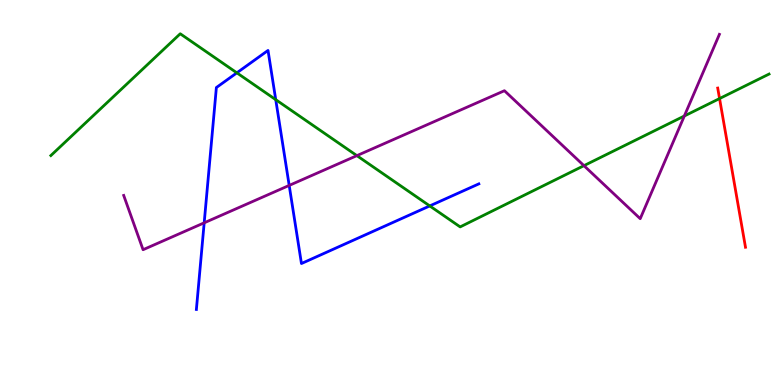[{'lines': ['blue', 'red'], 'intersections': []}, {'lines': ['green', 'red'], 'intersections': [{'x': 9.28, 'y': 7.44}]}, {'lines': ['purple', 'red'], 'intersections': []}, {'lines': ['blue', 'green'], 'intersections': [{'x': 3.06, 'y': 8.11}, {'x': 3.56, 'y': 7.41}, {'x': 5.55, 'y': 4.65}]}, {'lines': ['blue', 'purple'], 'intersections': [{'x': 2.63, 'y': 4.21}, {'x': 3.73, 'y': 5.18}]}, {'lines': ['green', 'purple'], 'intersections': [{'x': 4.6, 'y': 5.96}, {'x': 7.53, 'y': 5.7}, {'x': 8.83, 'y': 6.99}]}]